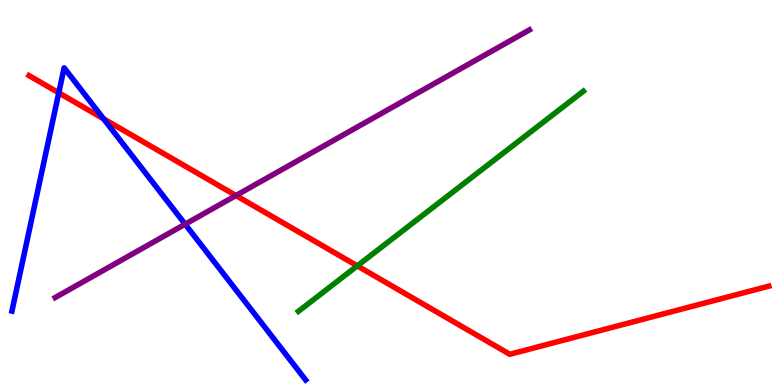[{'lines': ['blue', 'red'], 'intersections': [{'x': 0.758, 'y': 7.59}, {'x': 1.34, 'y': 6.91}]}, {'lines': ['green', 'red'], 'intersections': [{'x': 4.61, 'y': 3.09}]}, {'lines': ['purple', 'red'], 'intersections': [{'x': 3.04, 'y': 4.92}]}, {'lines': ['blue', 'green'], 'intersections': []}, {'lines': ['blue', 'purple'], 'intersections': [{'x': 2.39, 'y': 4.18}]}, {'lines': ['green', 'purple'], 'intersections': []}]